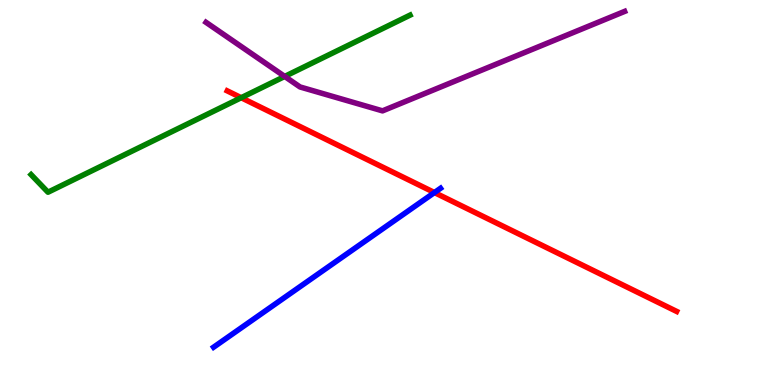[{'lines': ['blue', 'red'], 'intersections': [{'x': 5.61, 'y': 5.0}]}, {'lines': ['green', 'red'], 'intersections': [{'x': 3.11, 'y': 7.46}]}, {'lines': ['purple', 'red'], 'intersections': []}, {'lines': ['blue', 'green'], 'intersections': []}, {'lines': ['blue', 'purple'], 'intersections': []}, {'lines': ['green', 'purple'], 'intersections': [{'x': 3.67, 'y': 8.01}]}]